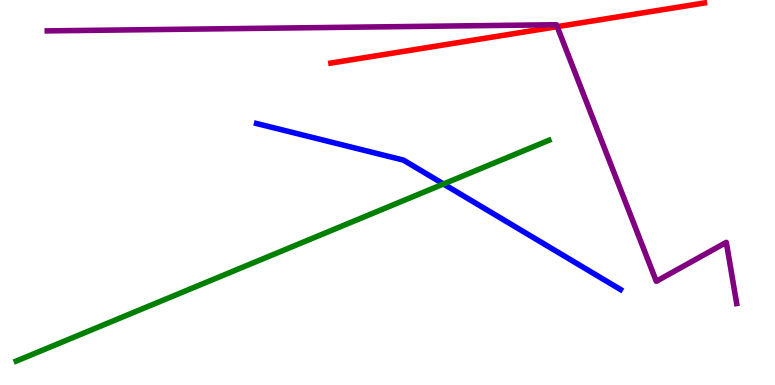[{'lines': ['blue', 'red'], 'intersections': []}, {'lines': ['green', 'red'], 'intersections': []}, {'lines': ['purple', 'red'], 'intersections': [{'x': 7.19, 'y': 9.31}]}, {'lines': ['blue', 'green'], 'intersections': [{'x': 5.72, 'y': 5.22}]}, {'lines': ['blue', 'purple'], 'intersections': []}, {'lines': ['green', 'purple'], 'intersections': []}]